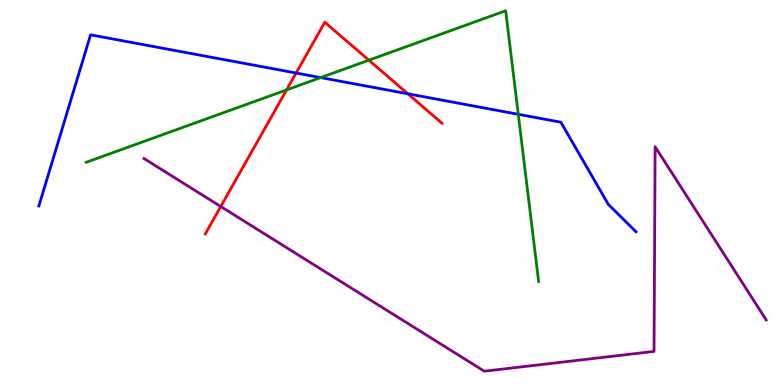[{'lines': ['blue', 'red'], 'intersections': [{'x': 3.82, 'y': 8.1}, {'x': 5.26, 'y': 7.56}]}, {'lines': ['green', 'red'], 'intersections': [{'x': 3.7, 'y': 7.66}, {'x': 4.76, 'y': 8.44}]}, {'lines': ['purple', 'red'], 'intersections': [{'x': 2.85, 'y': 4.64}]}, {'lines': ['blue', 'green'], 'intersections': [{'x': 4.14, 'y': 7.98}, {'x': 6.69, 'y': 7.03}]}, {'lines': ['blue', 'purple'], 'intersections': []}, {'lines': ['green', 'purple'], 'intersections': []}]